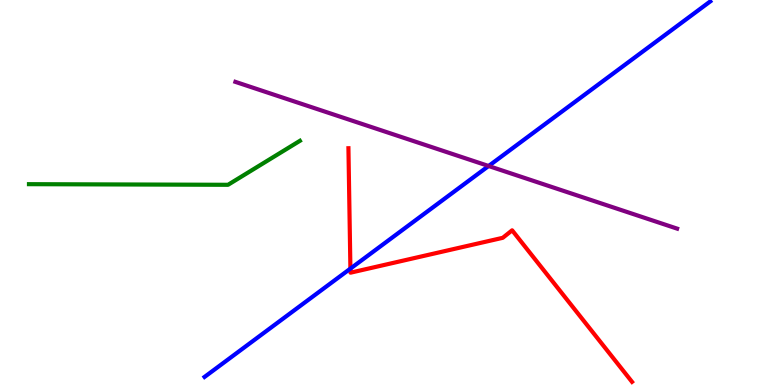[{'lines': ['blue', 'red'], 'intersections': [{'x': 4.52, 'y': 3.02}]}, {'lines': ['green', 'red'], 'intersections': []}, {'lines': ['purple', 'red'], 'intersections': []}, {'lines': ['blue', 'green'], 'intersections': []}, {'lines': ['blue', 'purple'], 'intersections': [{'x': 6.3, 'y': 5.69}]}, {'lines': ['green', 'purple'], 'intersections': []}]